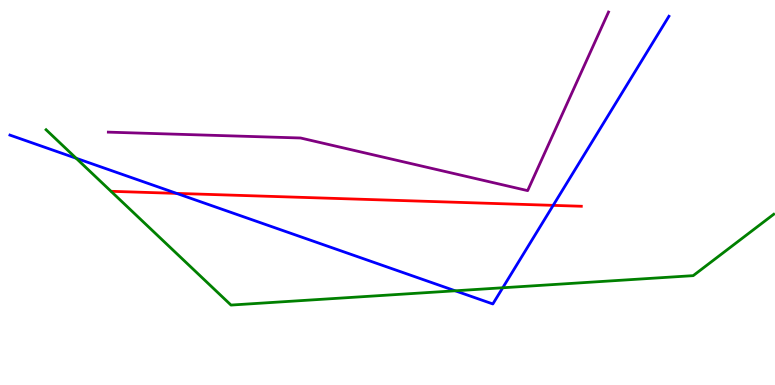[{'lines': ['blue', 'red'], 'intersections': [{'x': 2.28, 'y': 4.98}, {'x': 7.14, 'y': 4.67}]}, {'lines': ['green', 'red'], 'intersections': []}, {'lines': ['purple', 'red'], 'intersections': []}, {'lines': ['blue', 'green'], 'intersections': [{'x': 0.983, 'y': 5.89}, {'x': 5.87, 'y': 2.45}, {'x': 6.49, 'y': 2.53}]}, {'lines': ['blue', 'purple'], 'intersections': []}, {'lines': ['green', 'purple'], 'intersections': []}]